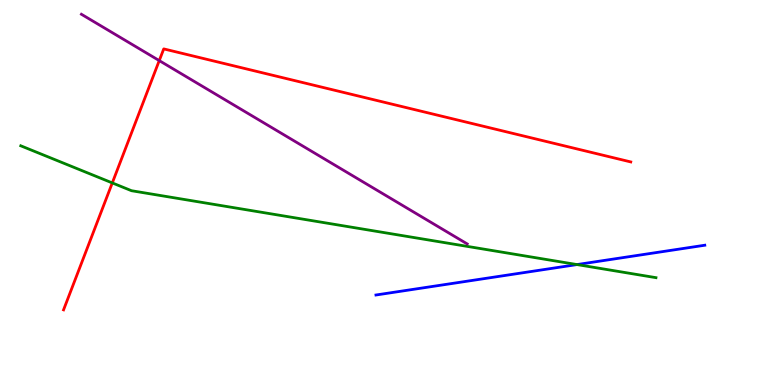[{'lines': ['blue', 'red'], 'intersections': []}, {'lines': ['green', 'red'], 'intersections': [{'x': 1.45, 'y': 5.25}]}, {'lines': ['purple', 'red'], 'intersections': [{'x': 2.05, 'y': 8.43}]}, {'lines': ['blue', 'green'], 'intersections': [{'x': 7.45, 'y': 3.13}]}, {'lines': ['blue', 'purple'], 'intersections': []}, {'lines': ['green', 'purple'], 'intersections': []}]